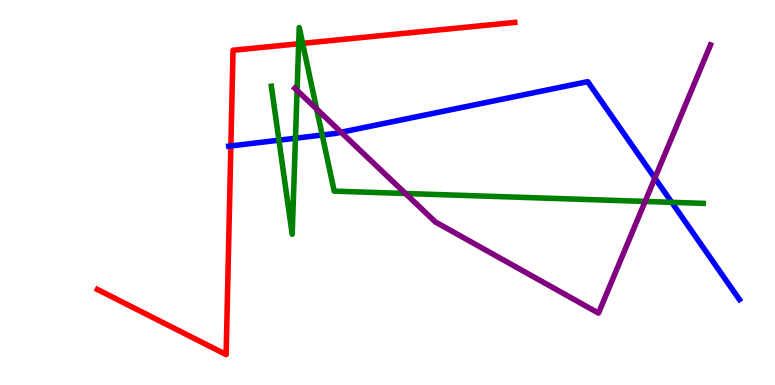[{'lines': ['blue', 'red'], 'intersections': [{'x': 2.98, 'y': 6.21}]}, {'lines': ['green', 'red'], 'intersections': [{'x': 3.85, 'y': 8.86}, {'x': 3.9, 'y': 8.87}]}, {'lines': ['purple', 'red'], 'intersections': []}, {'lines': ['blue', 'green'], 'intersections': [{'x': 3.6, 'y': 6.36}, {'x': 3.81, 'y': 6.41}, {'x': 4.16, 'y': 6.49}, {'x': 8.67, 'y': 4.74}]}, {'lines': ['blue', 'purple'], 'intersections': [{'x': 4.4, 'y': 6.56}, {'x': 8.45, 'y': 5.37}]}, {'lines': ['green', 'purple'], 'intersections': [{'x': 3.83, 'y': 7.65}, {'x': 4.09, 'y': 7.17}, {'x': 5.23, 'y': 4.97}, {'x': 8.32, 'y': 4.77}]}]